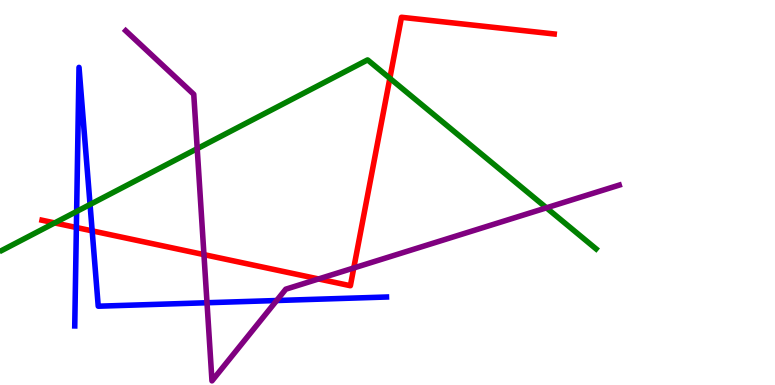[{'lines': ['blue', 'red'], 'intersections': [{'x': 0.985, 'y': 4.09}, {'x': 1.19, 'y': 4.0}]}, {'lines': ['green', 'red'], 'intersections': [{'x': 0.706, 'y': 4.21}, {'x': 5.03, 'y': 7.97}]}, {'lines': ['purple', 'red'], 'intersections': [{'x': 2.63, 'y': 3.39}, {'x': 4.11, 'y': 2.75}, {'x': 4.56, 'y': 3.04}]}, {'lines': ['blue', 'green'], 'intersections': [{'x': 0.989, 'y': 4.51}, {'x': 1.16, 'y': 4.69}]}, {'lines': ['blue', 'purple'], 'intersections': [{'x': 2.67, 'y': 2.14}, {'x': 3.57, 'y': 2.19}]}, {'lines': ['green', 'purple'], 'intersections': [{'x': 2.54, 'y': 6.14}, {'x': 7.05, 'y': 4.6}]}]